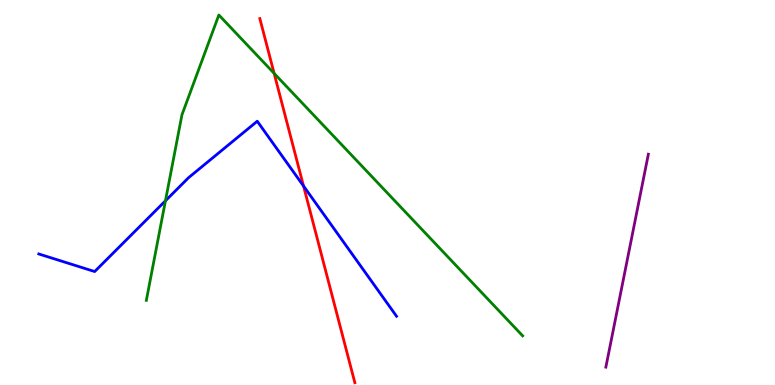[{'lines': ['blue', 'red'], 'intersections': [{'x': 3.92, 'y': 5.17}]}, {'lines': ['green', 'red'], 'intersections': [{'x': 3.54, 'y': 8.09}]}, {'lines': ['purple', 'red'], 'intersections': []}, {'lines': ['blue', 'green'], 'intersections': [{'x': 2.13, 'y': 4.78}]}, {'lines': ['blue', 'purple'], 'intersections': []}, {'lines': ['green', 'purple'], 'intersections': []}]